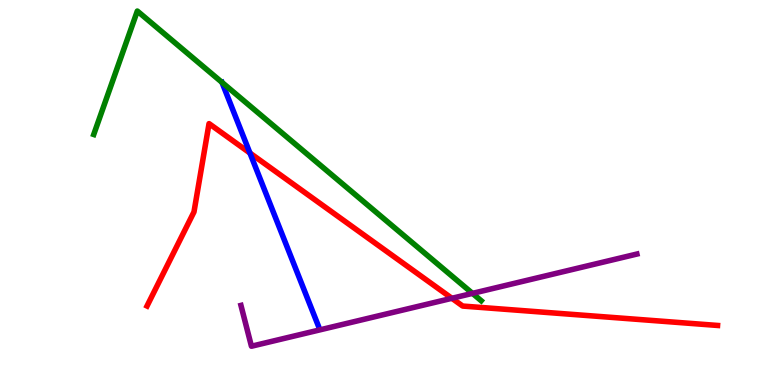[{'lines': ['blue', 'red'], 'intersections': [{'x': 3.23, 'y': 6.03}]}, {'lines': ['green', 'red'], 'intersections': []}, {'lines': ['purple', 'red'], 'intersections': [{'x': 5.83, 'y': 2.25}]}, {'lines': ['blue', 'green'], 'intersections': []}, {'lines': ['blue', 'purple'], 'intersections': []}, {'lines': ['green', 'purple'], 'intersections': [{'x': 6.1, 'y': 2.38}]}]